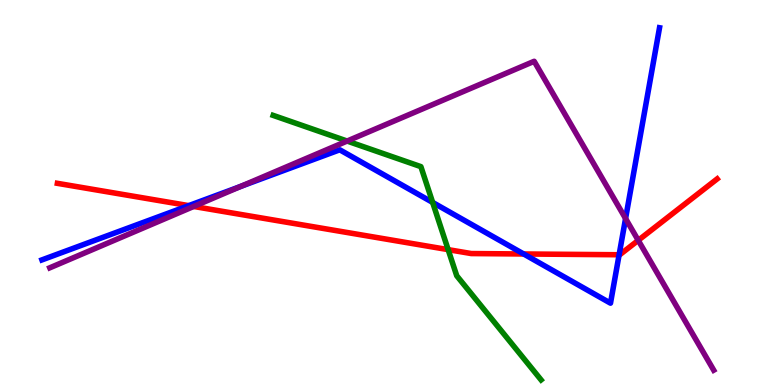[{'lines': ['blue', 'red'], 'intersections': [{'x': 2.44, 'y': 4.66}, {'x': 6.76, 'y': 3.4}, {'x': 7.99, 'y': 3.38}]}, {'lines': ['green', 'red'], 'intersections': [{'x': 5.78, 'y': 3.52}]}, {'lines': ['purple', 'red'], 'intersections': [{'x': 2.5, 'y': 4.64}, {'x': 8.24, 'y': 3.76}]}, {'lines': ['blue', 'green'], 'intersections': [{'x': 5.58, 'y': 4.74}]}, {'lines': ['blue', 'purple'], 'intersections': [{'x': 3.11, 'y': 5.16}, {'x': 8.07, 'y': 4.32}]}, {'lines': ['green', 'purple'], 'intersections': [{'x': 4.48, 'y': 6.34}]}]